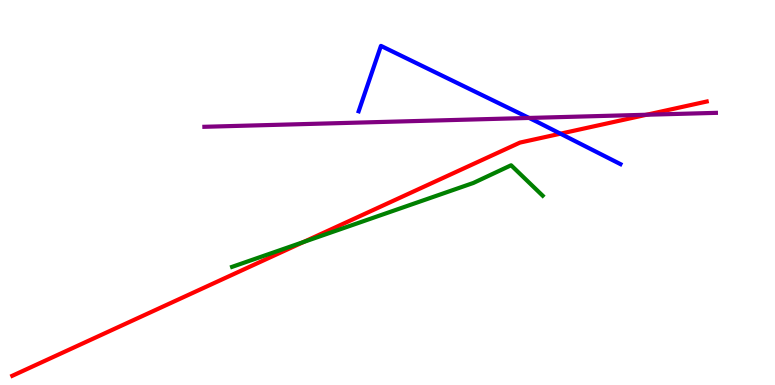[{'lines': ['blue', 'red'], 'intersections': [{'x': 7.23, 'y': 6.53}]}, {'lines': ['green', 'red'], 'intersections': [{'x': 3.92, 'y': 3.71}]}, {'lines': ['purple', 'red'], 'intersections': [{'x': 8.34, 'y': 7.02}]}, {'lines': ['blue', 'green'], 'intersections': []}, {'lines': ['blue', 'purple'], 'intersections': [{'x': 6.83, 'y': 6.94}]}, {'lines': ['green', 'purple'], 'intersections': []}]